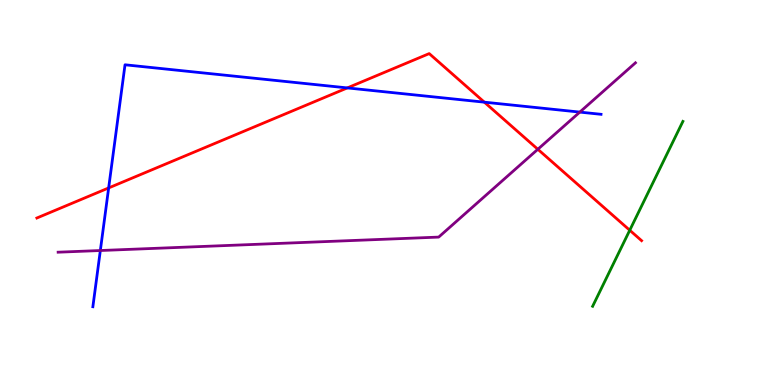[{'lines': ['blue', 'red'], 'intersections': [{'x': 1.4, 'y': 5.12}, {'x': 4.48, 'y': 7.72}, {'x': 6.25, 'y': 7.35}]}, {'lines': ['green', 'red'], 'intersections': [{'x': 8.13, 'y': 4.02}]}, {'lines': ['purple', 'red'], 'intersections': [{'x': 6.94, 'y': 6.12}]}, {'lines': ['blue', 'green'], 'intersections': []}, {'lines': ['blue', 'purple'], 'intersections': [{'x': 1.29, 'y': 3.49}, {'x': 7.48, 'y': 7.09}]}, {'lines': ['green', 'purple'], 'intersections': []}]